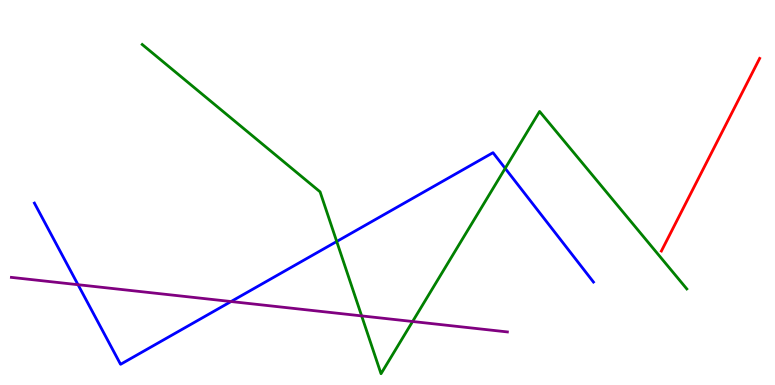[{'lines': ['blue', 'red'], 'intersections': []}, {'lines': ['green', 'red'], 'intersections': []}, {'lines': ['purple', 'red'], 'intersections': []}, {'lines': ['blue', 'green'], 'intersections': [{'x': 4.34, 'y': 3.73}, {'x': 6.52, 'y': 5.63}]}, {'lines': ['blue', 'purple'], 'intersections': [{'x': 1.01, 'y': 2.61}, {'x': 2.98, 'y': 2.17}]}, {'lines': ['green', 'purple'], 'intersections': [{'x': 4.67, 'y': 1.79}, {'x': 5.32, 'y': 1.65}]}]